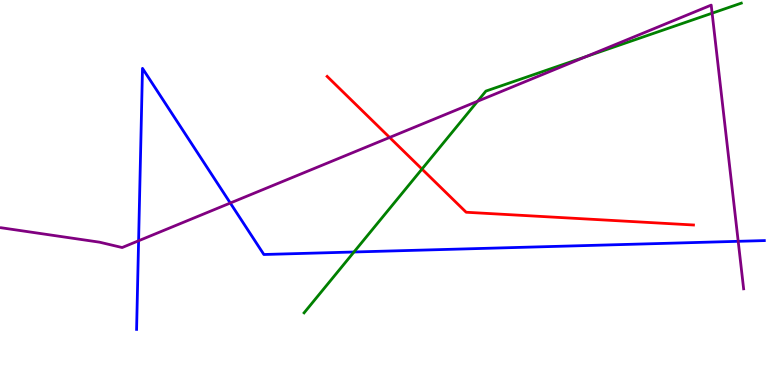[{'lines': ['blue', 'red'], 'intersections': []}, {'lines': ['green', 'red'], 'intersections': [{'x': 5.44, 'y': 5.61}]}, {'lines': ['purple', 'red'], 'intersections': [{'x': 5.03, 'y': 6.43}]}, {'lines': ['blue', 'green'], 'intersections': [{'x': 4.57, 'y': 3.45}]}, {'lines': ['blue', 'purple'], 'intersections': [{'x': 1.79, 'y': 3.75}, {'x': 2.97, 'y': 4.73}, {'x': 9.53, 'y': 3.73}]}, {'lines': ['green', 'purple'], 'intersections': [{'x': 6.16, 'y': 7.37}, {'x': 7.56, 'y': 8.53}, {'x': 9.19, 'y': 9.66}]}]